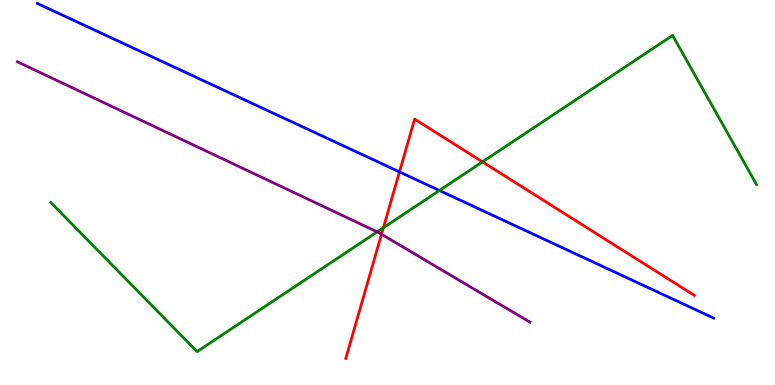[{'lines': ['blue', 'red'], 'intersections': [{'x': 5.15, 'y': 5.54}]}, {'lines': ['green', 'red'], 'intersections': [{'x': 4.95, 'y': 4.08}, {'x': 6.23, 'y': 5.8}]}, {'lines': ['purple', 'red'], 'intersections': [{'x': 4.92, 'y': 3.91}]}, {'lines': ['blue', 'green'], 'intersections': [{'x': 5.67, 'y': 5.05}]}, {'lines': ['blue', 'purple'], 'intersections': []}, {'lines': ['green', 'purple'], 'intersections': [{'x': 4.87, 'y': 3.98}]}]